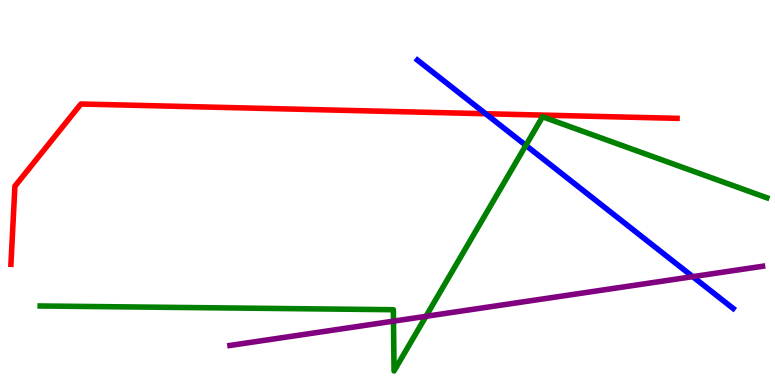[{'lines': ['blue', 'red'], 'intersections': [{'x': 6.27, 'y': 7.05}]}, {'lines': ['green', 'red'], 'intersections': []}, {'lines': ['purple', 'red'], 'intersections': []}, {'lines': ['blue', 'green'], 'intersections': [{'x': 6.79, 'y': 6.22}]}, {'lines': ['blue', 'purple'], 'intersections': [{'x': 8.94, 'y': 2.81}]}, {'lines': ['green', 'purple'], 'intersections': [{'x': 5.08, 'y': 1.66}, {'x': 5.5, 'y': 1.78}]}]